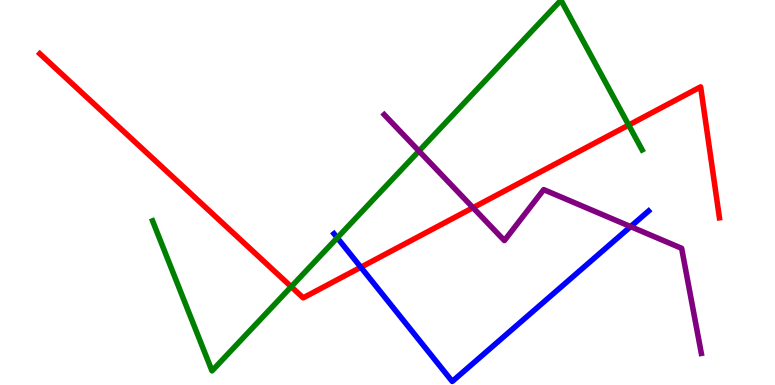[{'lines': ['blue', 'red'], 'intersections': [{'x': 4.66, 'y': 3.06}]}, {'lines': ['green', 'red'], 'intersections': [{'x': 3.76, 'y': 2.55}, {'x': 8.11, 'y': 6.75}]}, {'lines': ['purple', 'red'], 'intersections': [{'x': 6.1, 'y': 4.61}]}, {'lines': ['blue', 'green'], 'intersections': [{'x': 4.35, 'y': 3.82}]}, {'lines': ['blue', 'purple'], 'intersections': [{'x': 8.14, 'y': 4.11}]}, {'lines': ['green', 'purple'], 'intersections': [{'x': 5.41, 'y': 6.08}]}]